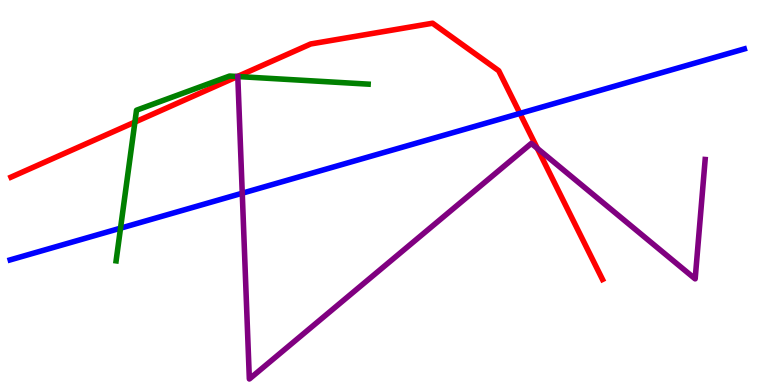[{'lines': ['blue', 'red'], 'intersections': [{'x': 6.71, 'y': 7.05}]}, {'lines': ['green', 'red'], 'intersections': [{'x': 1.74, 'y': 6.83}, {'x': 3.06, 'y': 8.01}]}, {'lines': ['purple', 'red'], 'intersections': [{'x': 6.93, 'y': 6.15}]}, {'lines': ['blue', 'green'], 'intersections': [{'x': 1.56, 'y': 4.07}]}, {'lines': ['blue', 'purple'], 'intersections': [{'x': 3.13, 'y': 4.98}]}, {'lines': ['green', 'purple'], 'intersections': [{'x': 3.07, 'y': 8.01}]}]